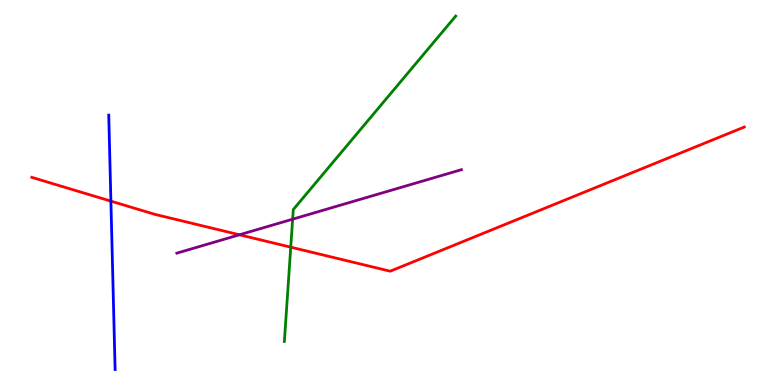[{'lines': ['blue', 'red'], 'intersections': [{'x': 1.43, 'y': 4.78}]}, {'lines': ['green', 'red'], 'intersections': [{'x': 3.75, 'y': 3.58}]}, {'lines': ['purple', 'red'], 'intersections': [{'x': 3.09, 'y': 3.9}]}, {'lines': ['blue', 'green'], 'intersections': []}, {'lines': ['blue', 'purple'], 'intersections': []}, {'lines': ['green', 'purple'], 'intersections': [{'x': 3.78, 'y': 4.31}]}]